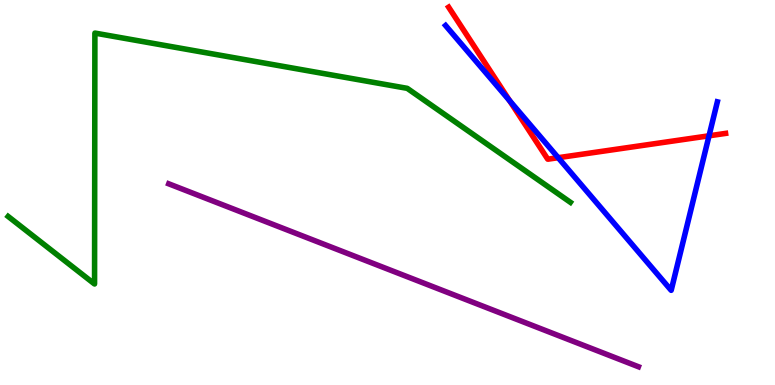[{'lines': ['blue', 'red'], 'intersections': [{'x': 6.57, 'y': 7.39}, {'x': 7.2, 'y': 5.9}, {'x': 9.15, 'y': 6.47}]}, {'lines': ['green', 'red'], 'intersections': []}, {'lines': ['purple', 'red'], 'intersections': []}, {'lines': ['blue', 'green'], 'intersections': []}, {'lines': ['blue', 'purple'], 'intersections': []}, {'lines': ['green', 'purple'], 'intersections': []}]